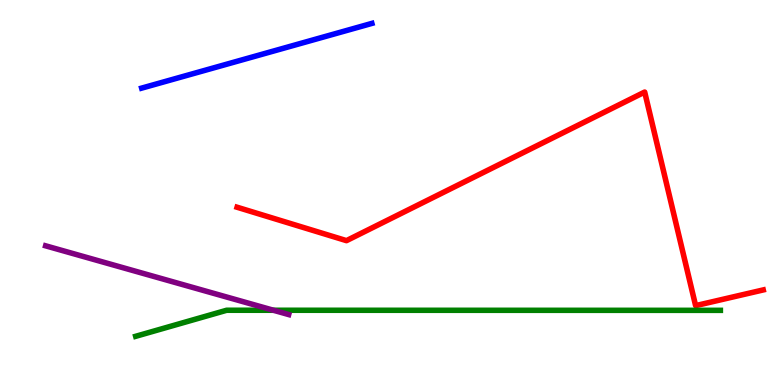[{'lines': ['blue', 'red'], 'intersections': []}, {'lines': ['green', 'red'], 'intersections': []}, {'lines': ['purple', 'red'], 'intersections': []}, {'lines': ['blue', 'green'], 'intersections': []}, {'lines': ['blue', 'purple'], 'intersections': []}, {'lines': ['green', 'purple'], 'intersections': [{'x': 3.53, 'y': 1.94}]}]